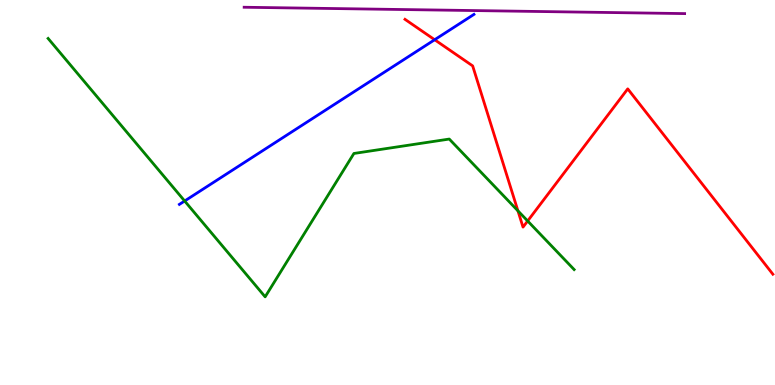[{'lines': ['blue', 'red'], 'intersections': [{'x': 5.61, 'y': 8.97}]}, {'lines': ['green', 'red'], 'intersections': [{'x': 6.68, 'y': 4.52}, {'x': 6.81, 'y': 4.26}]}, {'lines': ['purple', 'red'], 'intersections': []}, {'lines': ['blue', 'green'], 'intersections': [{'x': 2.38, 'y': 4.78}]}, {'lines': ['blue', 'purple'], 'intersections': []}, {'lines': ['green', 'purple'], 'intersections': []}]